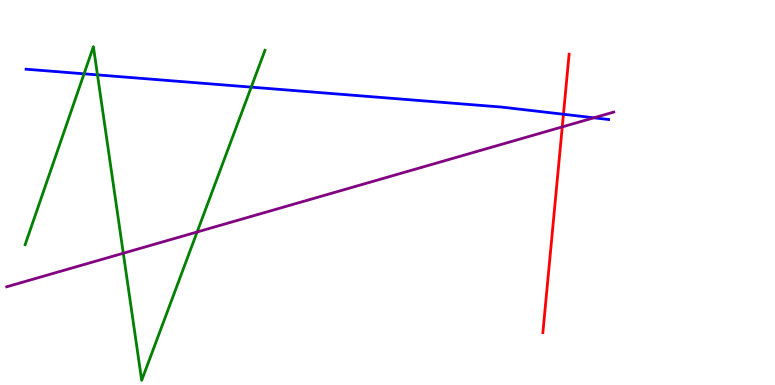[{'lines': ['blue', 'red'], 'intersections': [{'x': 7.27, 'y': 7.03}]}, {'lines': ['green', 'red'], 'intersections': []}, {'lines': ['purple', 'red'], 'intersections': [{'x': 7.25, 'y': 6.7}]}, {'lines': ['blue', 'green'], 'intersections': [{'x': 1.08, 'y': 8.08}, {'x': 1.26, 'y': 8.05}, {'x': 3.24, 'y': 7.74}]}, {'lines': ['blue', 'purple'], 'intersections': [{'x': 7.66, 'y': 6.94}]}, {'lines': ['green', 'purple'], 'intersections': [{'x': 1.59, 'y': 3.42}, {'x': 2.54, 'y': 3.97}]}]